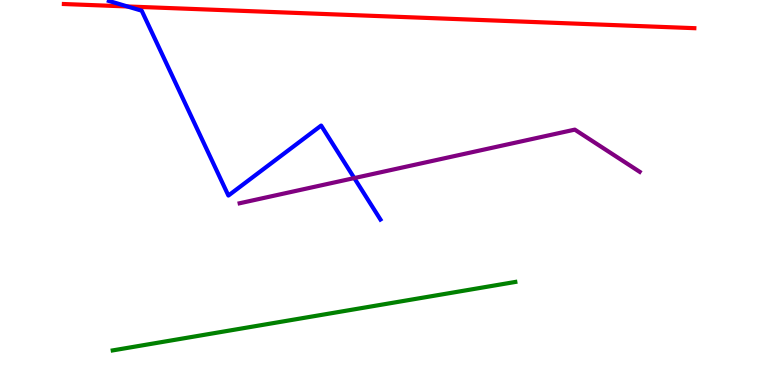[{'lines': ['blue', 'red'], 'intersections': [{'x': 1.64, 'y': 9.83}]}, {'lines': ['green', 'red'], 'intersections': []}, {'lines': ['purple', 'red'], 'intersections': []}, {'lines': ['blue', 'green'], 'intersections': []}, {'lines': ['blue', 'purple'], 'intersections': [{'x': 4.57, 'y': 5.37}]}, {'lines': ['green', 'purple'], 'intersections': []}]